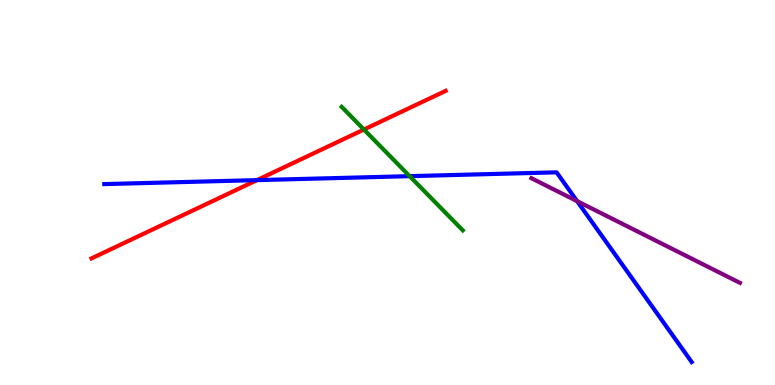[{'lines': ['blue', 'red'], 'intersections': [{'x': 3.32, 'y': 5.32}]}, {'lines': ['green', 'red'], 'intersections': [{'x': 4.7, 'y': 6.64}]}, {'lines': ['purple', 'red'], 'intersections': []}, {'lines': ['blue', 'green'], 'intersections': [{'x': 5.29, 'y': 5.42}]}, {'lines': ['blue', 'purple'], 'intersections': [{'x': 7.45, 'y': 4.78}]}, {'lines': ['green', 'purple'], 'intersections': []}]